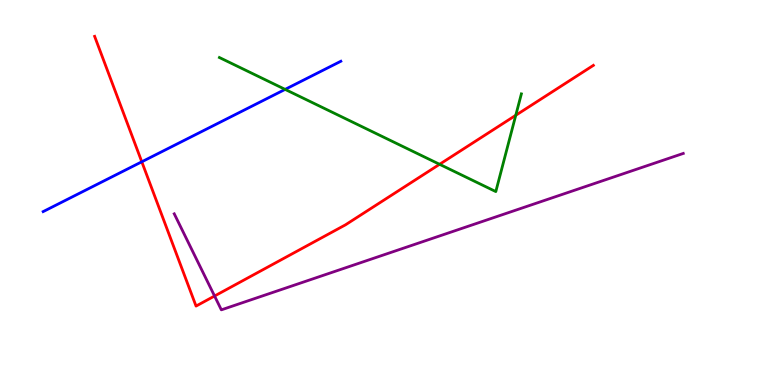[{'lines': ['blue', 'red'], 'intersections': [{'x': 1.83, 'y': 5.8}]}, {'lines': ['green', 'red'], 'intersections': [{'x': 5.67, 'y': 5.73}, {'x': 6.66, 'y': 7.01}]}, {'lines': ['purple', 'red'], 'intersections': [{'x': 2.77, 'y': 2.31}]}, {'lines': ['blue', 'green'], 'intersections': [{'x': 3.68, 'y': 7.68}]}, {'lines': ['blue', 'purple'], 'intersections': []}, {'lines': ['green', 'purple'], 'intersections': []}]